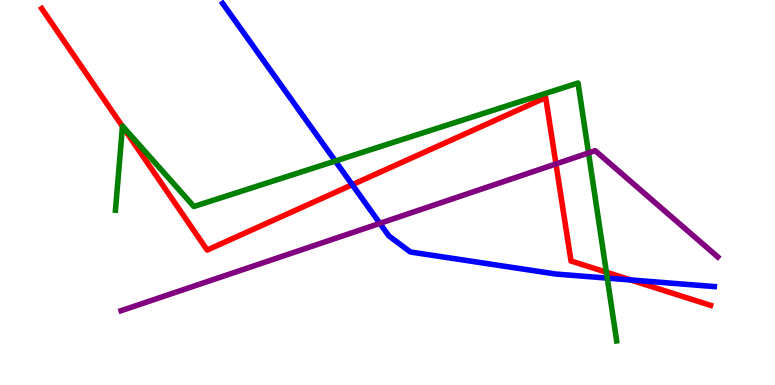[{'lines': ['blue', 'red'], 'intersections': [{'x': 4.55, 'y': 5.2}, {'x': 8.14, 'y': 2.73}]}, {'lines': ['green', 'red'], 'intersections': [{'x': 1.58, 'y': 6.72}, {'x': 7.82, 'y': 2.93}]}, {'lines': ['purple', 'red'], 'intersections': [{'x': 7.17, 'y': 5.74}]}, {'lines': ['blue', 'green'], 'intersections': [{'x': 4.33, 'y': 5.82}, {'x': 7.84, 'y': 2.78}]}, {'lines': ['blue', 'purple'], 'intersections': [{'x': 4.9, 'y': 4.2}]}, {'lines': ['green', 'purple'], 'intersections': [{'x': 7.59, 'y': 6.03}]}]